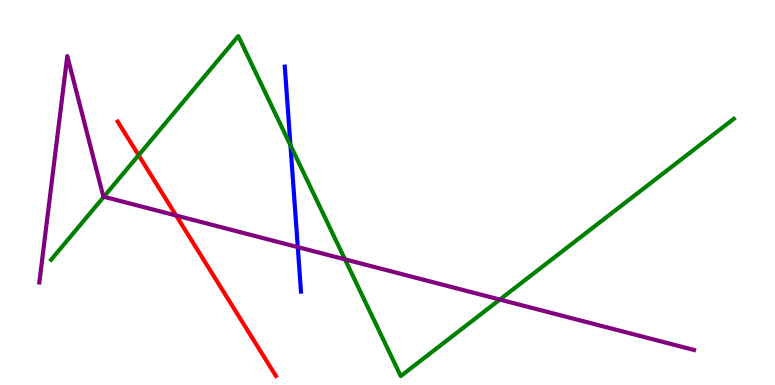[{'lines': ['blue', 'red'], 'intersections': []}, {'lines': ['green', 'red'], 'intersections': [{'x': 1.79, 'y': 5.97}]}, {'lines': ['purple', 'red'], 'intersections': [{'x': 2.27, 'y': 4.4}]}, {'lines': ['blue', 'green'], 'intersections': [{'x': 3.75, 'y': 6.23}]}, {'lines': ['blue', 'purple'], 'intersections': [{'x': 3.84, 'y': 3.58}]}, {'lines': ['green', 'purple'], 'intersections': [{'x': 1.34, 'y': 4.89}, {'x': 4.45, 'y': 3.26}, {'x': 6.45, 'y': 2.22}]}]